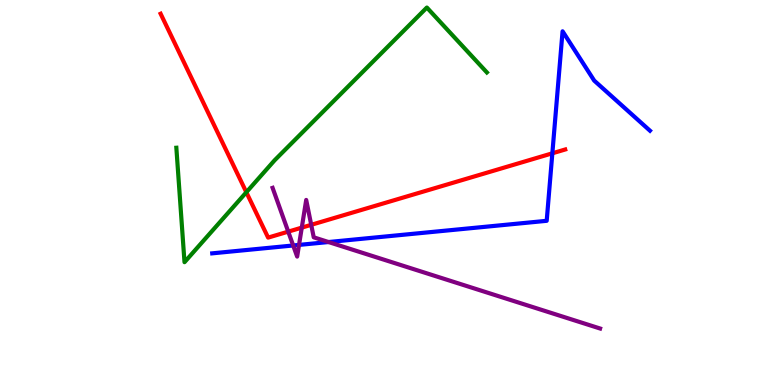[{'lines': ['blue', 'red'], 'intersections': [{'x': 7.13, 'y': 6.02}]}, {'lines': ['green', 'red'], 'intersections': [{'x': 3.18, 'y': 5.01}]}, {'lines': ['purple', 'red'], 'intersections': [{'x': 3.72, 'y': 3.98}, {'x': 3.89, 'y': 4.09}, {'x': 4.02, 'y': 4.16}]}, {'lines': ['blue', 'green'], 'intersections': []}, {'lines': ['blue', 'purple'], 'intersections': [{'x': 3.78, 'y': 3.62}, {'x': 3.86, 'y': 3.64}, {'x': 4.24, 'y': 3.71}]}, {'lines': ['green', 'purple'], 'intersections': []}]